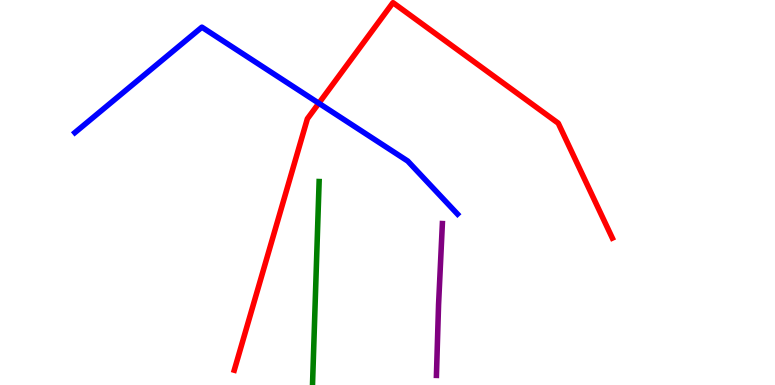[{'lines': ['blue', 'red'], 'intersections': [{'x': 4.11, 'y': 7.32}]}, {'lines': ['green', 'red'], 'intersections': []}, {'lines': ['purple', 'red'], 'intersections': []}, {'lines': ['blue', 'green'], 'intersections': []}, {'lines': ['blue', 'purple'], 'intersections': []}, {'lines': ['green', 'purple'], 'intersections': []}]